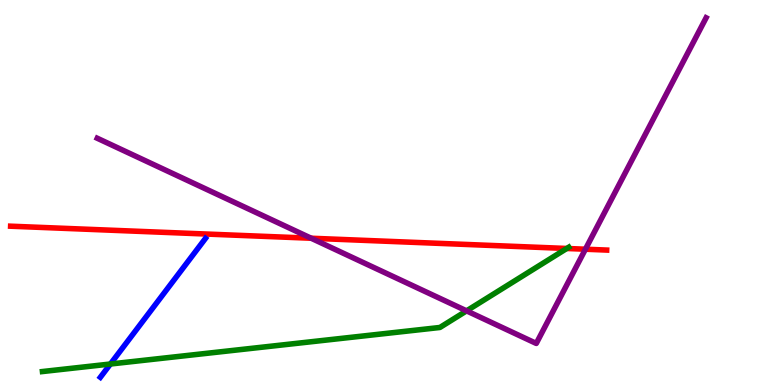[{'lines': ['blue', 'red'], 'intersections': []}, {'lines': ['green', 'red'], 'intersections': [{'x': 7.31, 'y': 3.55}]}, {'lines': ['purple', 'red'], 'intersections': [{'x': 4.02, 'y': 3.81}, {'x': 7.55, 'y': 3.53}]}, {'lines': ['blue', 'green'], 'intersections': [{'x': 1.42, 'y': 0.545}]}, {'lines': ['blue', 'purple'], 'intersections': []}, {'lines': ['green', 'purple'], 'intersections': [{'x': 6.02, 'y': 1.93}]}]